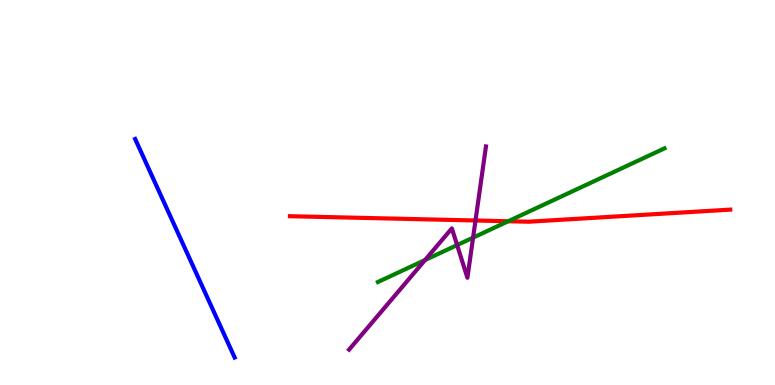[{'lines': ['blue', 'red'], 'intersections': []}, {'lines': ['green', 'red'], 'intersections': [{'x': 6.56, 'y': 4.25}]}, {'lines': ['purple', 'red'], 'intersections': [{'x': 6.14, 'y': 4.27}]}, {'lines': ['blue', 'green'], 'intersections': []}, {'lines': ['blue', 'purple'], 'intersections': []}, {'lines': ['green', 'purple'], 'intersections': [{'x': 5.48, 'y': 3.25}, {'x': 5.9, 'y': 3.63}, {'x': 6.1, 'y': 3.83}]}]